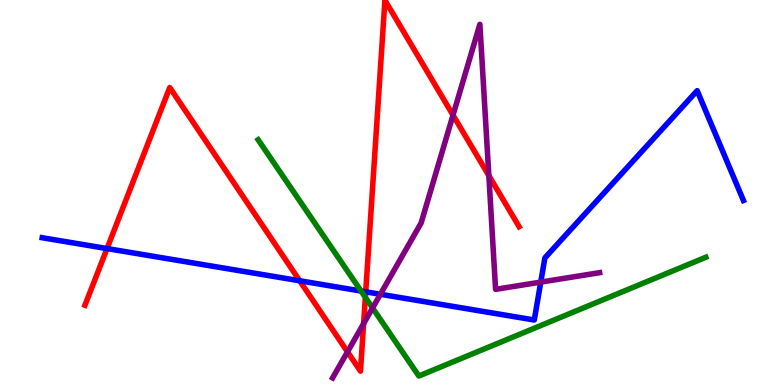[{'lines': ['blue', 'red'], 'intersections': [{'x': 1.38, 'y': 3.54}, {'x': 3.87, 'y': 2.71}, {'x': 4.72, 'y': 2.42}]}, {'lines': ['green', 'red'], 'intersections': [{'x': 4.71, 'y': 2.28}]}, {'lines': ['purple', 'red'], 'intersections': [{'x': 4.48, 'y': 0.861}, {'x': 4.69, 'y': 1.59}, {'x': 5.85, 'y': 7.01}, {'x': 6.31, 'y': 5.44}]}, {'lines': ['blue', 'green'], 'intersections': [{'x': 4.66, 'y': 2.44}]}, {'lines': ['blue', 'purple'], 'intersections': [{'x': 4.91, 'y': 2.36}, {'x': 6.98, 'y': 2.67}]}, {'lines': ['green', 'purple'], 'intersections': [{'x': 4.81, 'y': 2.0}]}]